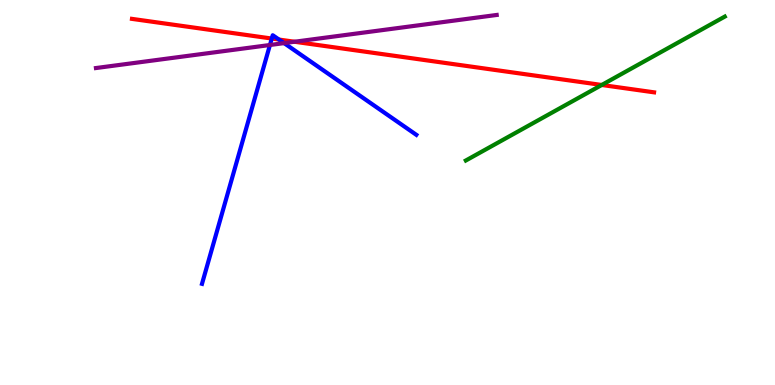[{'lines': ['blue', 'red'], 'intersections': [{'x': 3.51, 'y': 9.0}, {'x': 3.6, 'y': 8.97}]}, {'lines': ['green', 'red'], 'intersections': [{'x': 7.76, 'y': 7.79}]}, {'lines': ['purple', 'red'], 'intersections': [{'x': 3.8, 'y': 8.92}]}, {'lines': ['blue', 'green'], 'intersections': []}, {'lines': ['blue', 'purple'], 'intersections': [{'x': 3.48, 'y': 8.83}, {'x': 3.67, 'y': 8.88}]}, {'lines': ['green', 'purple'], 'intersections': []}]